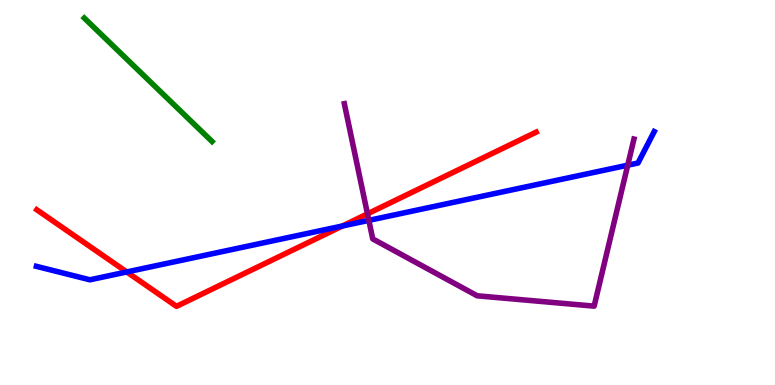[{'lines': ['blue', 'red'], 'intersections': [{'x': 1.64, 'y': 2.94}, {'x': 4.42, 'y': 4.13}]}, {'lines': ['green', 'red'], 'intersections': []}, {'lines': ['purple', 'red'], 'intersections': [{'x': 4.74, 'y': 4.45}]}, {'lines': ['blue', 'green'], 'intersections': []}, {'lines': ['blue', 'purple'], 'intersections': [{'x': 4.76, 'y': 4.28}, {'x': 8.1, 'y': 5.71}]}, {'lines': ['green', 'purple'], 'intersections': []}]